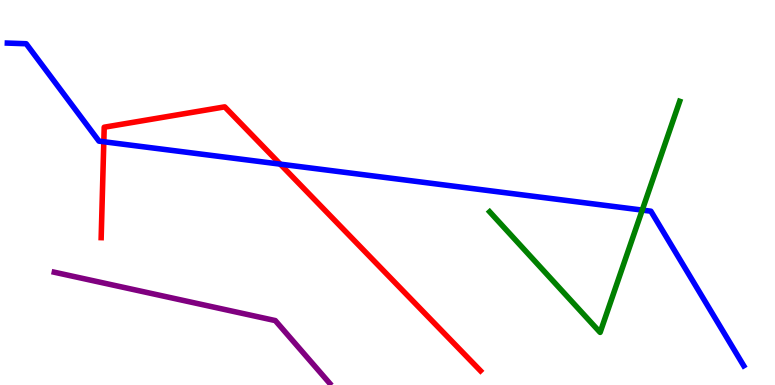[{'lines': ['blue', 'red'], 'intersections': [{'x': 1.34, 'y': 6.32}, {'x': 3.62, 'y': 5.74}]}, {'lines': ['green', 'red'], 'intersections': []}, {'lines': ['purple', 'red'], 'intersections': []}, {'lines': ['blue', 'green'], 'intersections': [{'x': 8.29, 'y': 4.54}]}, {'lines': ['blue', 'purple'], 'intersections': []}, {'lines': ['green', 'purple'], 'intersections': []}]